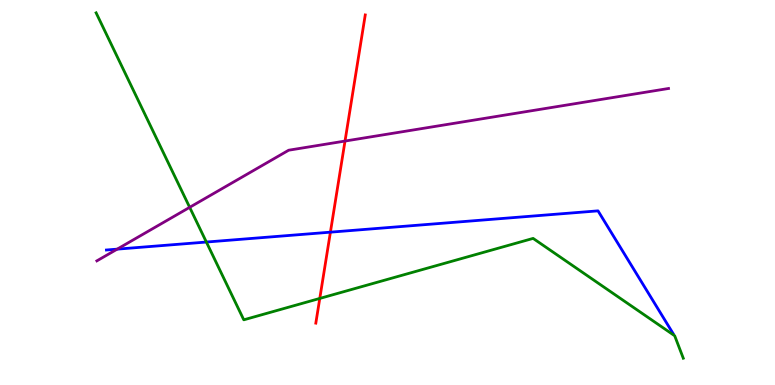[{'lines': ['blue', 'red'], 'intersections': [{'x': 4.26, 'y': 3.97}]}, {'lines': ['green', 'red'], 'intersections': [{'x': 4.13, 'y': 2.25}]}, {'lines': ['purple', 'red'], 'intersections': [{'x': 4.45, 'y': 6.34}]}, {'lines': ['blue', 'green'], 'intersections': [{'x': 2.66, 'y': 3.71}]}, {'lines': ['blue', 'purple'], 'intersections': [{'x': 1.51, 'y': 3.53}]}, {'lines': ['green', 'purple'], 'intersections': [{'x': 2.45, 'y': 4.61}]}]